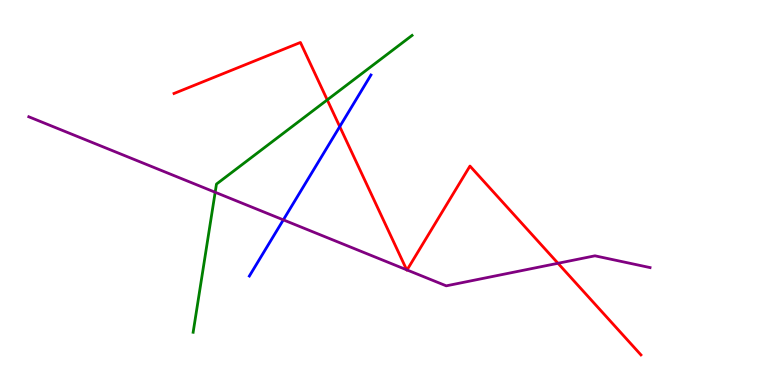[{'lines': ['blue', 'red'], 'intersections': [{'x': 4.38, 'y': 6.71}]}, {'lines': ['green', 'red'], 'intersections': [{'x': 4.22, 'y': 7.41}]}, {'lines': ['purple', 'red'], 'intersections': [{'x': 5.25, 'y': 2.99}, {'x': 5.25, 'y': 2.99}, {'x': 7.2, 'y': 3.16}]}, {'lines': ['blue', 'green'], 'intersections': []}, {'lines': ['blue', 'purple'], 'intersections': [{'x': 3.66, 'y': 4.29}]}, {'lines': ['green', 'purple'], 'intersections': [{'x': 2.78, 'y': 5.01}]}]